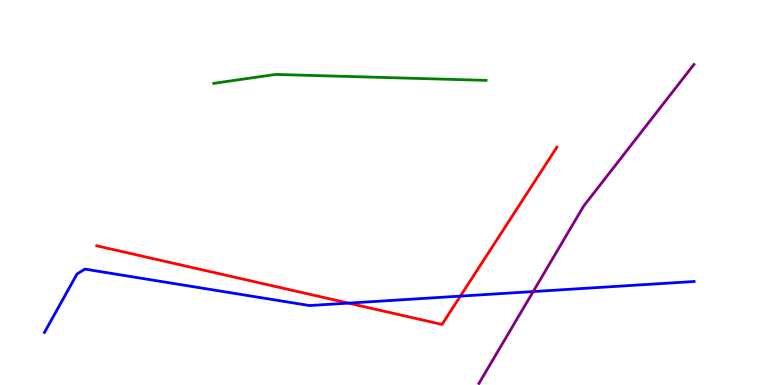[{'lines': ['blue', 'red'], 'intersections': [{'x': 4.5, 'y': 2.13}, {'x': 5.94, 'y': 2.31}]}, {'lines': ['green', 'red'], 'intersections': []}, {'lines': ['purple', 'red'], 'intersections': []}, {'lines': ['blue', 'green'], 'intersections': []}, {'lines': ['blue', 'purple'], 'intersections': [{'x': 6.88, 'y': 2.43}]}, {'lines': ['green', 'purple'], 'intersections': []}]